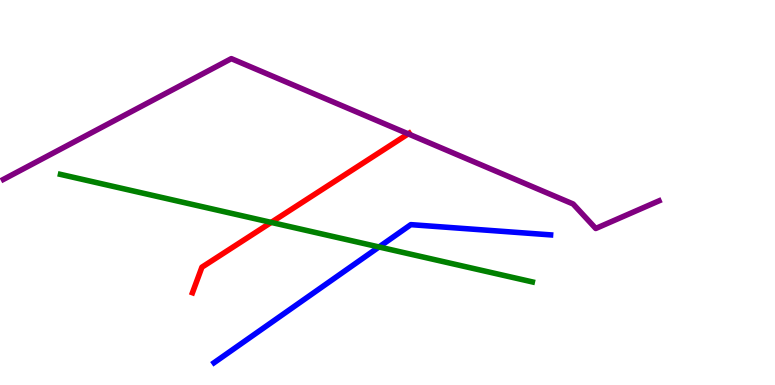[{'lines': ['blue', 'red'], 'intersections': []}, {'lines': ['green', 'red'], 'intersections': [{'x': 3.5, 'y': 4.22}]}, {'lines': ['purple', 'red'], 'intersections': [{'x': 5.27, 'y': 6.52}]}, {'lines': ['blue', 'green'], 'intersections': [{'x': 4.89, 'y': 3.59}]}, {'lines': ['blue', 'purple'], 'intersections': []}, {'lines': ['green', 'purple'], 'intersections': []}]